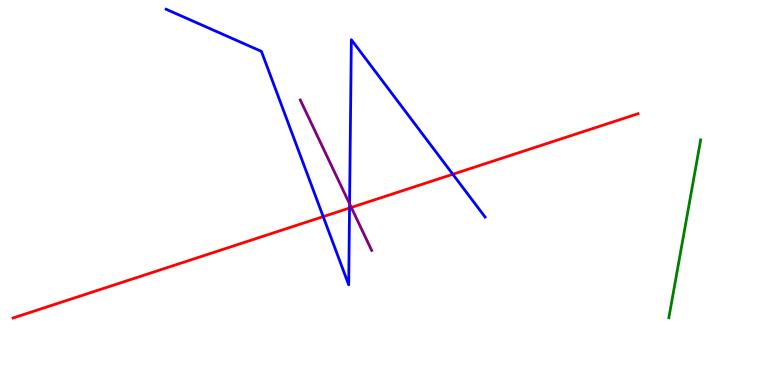[{'lines': ['blue', 'red'], 'intersections': [{'x': 4.17, 'y': 4.37}, {'x': 4.51, 'y': 4.6}, {'x': 5.84, 'y': 5.47}]}, {'lines': ['green', 'red'], 'intersections': []}, {'lines': ['purple', 'red'], 'intersections': [{'x': 4.53, 'y': 4.61}]}, {'lines': ['blue', 'green'], 'intersections': []}, {'lines': ['blue', 'purple'], 'intersections': [{'x': 4.51, 'y': 4.71}]}, {'lines': ['green', 'purple'], 'intersections': []}]